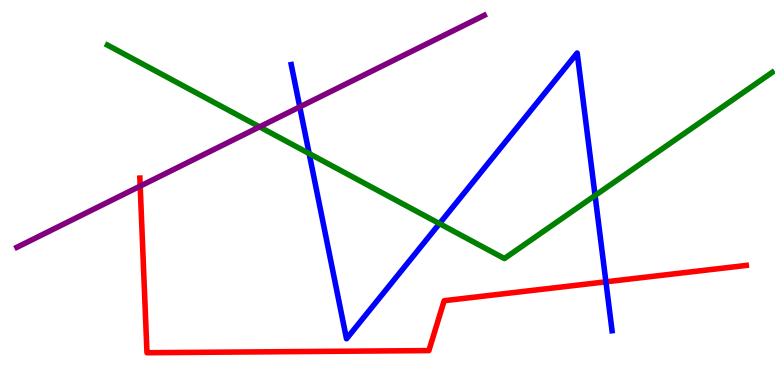[{'lines': ['blue', 'red'], 'intersections': [{'x': 7.82, 'y': 2.68}]}, {'lines': ['green', 'red'], 'intersections': []}, {'lines': ['purple', 'red'], 'intersections': [{'x': 1.81, 'y': 5.17}]}, {'lines': ['blue', 'green'], 'intersections': [{'x': 3.99, 'y': 6.01}, {'x': 5.67, 'y': 4.19}, {'x': 7.68, 'y': 4.92}]}, {'lines': ['blue', 'purple'], 'intersections': [{'x': 3.87, 'y': 7.22}]}, {'lines': ['green', 'purple'], 'intersections': [{'x': 3.35, 'y': 6.7}]}]